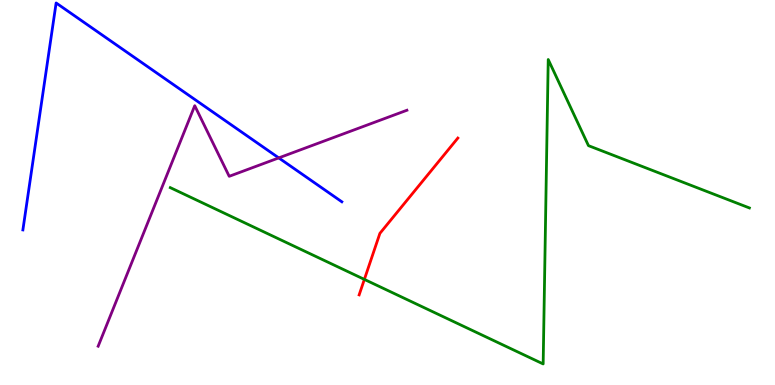[{'lines': ['blue', 'red'], 'intersections': []}, {'lines': ['green', 'red'], 'intersections': [{'x': 4.7, 'y': 2.74}]}, {'lines': ['purple', 'red'], 'intersections': []}, {'lines': ['blue', 'green'], 'intersections': []}, {'lines': ['blue', 'purple'], 'intersections': [{'x': 3.6, 'y': 5.9}]}, {'lines': ['green', 'purple'], 'intersections': []}]